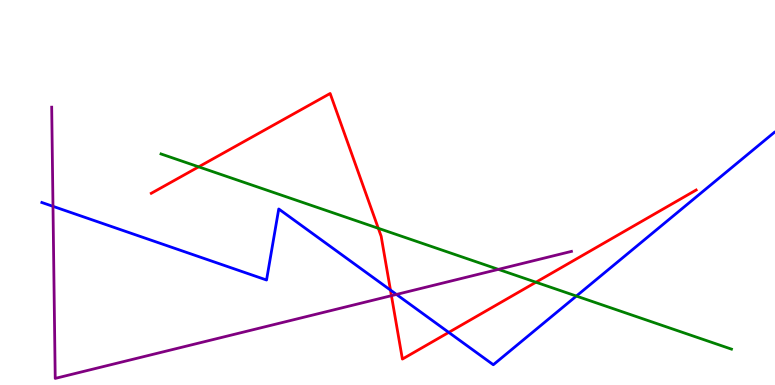[{'lines': ['blue', 'red'], 'intersections': [{'x': 5.04, 'y': 2.47}, {'x': 5.79, 'y': 1.37}]}, {'lines': ['green', 'red'], 'intersections': [{'x': 2.56, 'y': 5.67}, {'x': 4.88, 'y': 4.07}, {'x': 6.92, 'y': 2.67}]}, {'lines': ['purple', 'red'], 'intersections': [{'x': 5.05, 'y': 2.32}]}, {'lines': ['blue', 'green'], 'intersections': [{'x': 7.44, 'y': 2.31}]}, {'lines': ['blue', 'purple'], 'intersections': [{'x': 0.684, 'y': 4.64}, {'x': 5.12, 'y': 2.35}]}, {'lines': ['green', 'purple'], 'intersections': [{'x': 6.43, 'y': 3.0}]}]